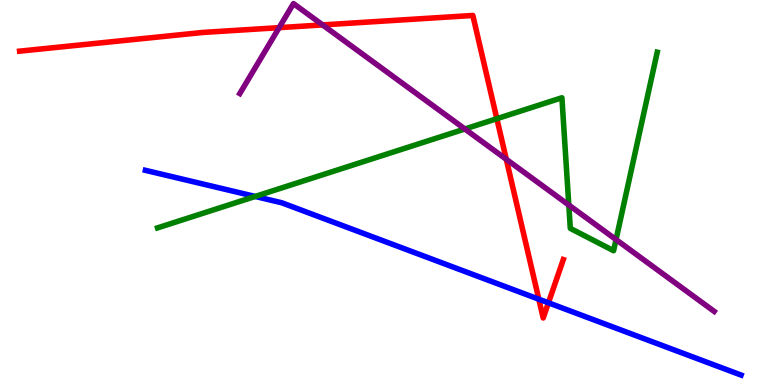[{'lines': ['blue', 'red'], 'intersections': [{'x': 6.95, 'y': 2.23}, {'x': 7.08, 'y': 2.14}]}, {'lines': ['green', 'red'], 'intersections': [{'x': 6.41, 'y': 6.92}]}, {'lines': ['purple', 'red'], 'intersections': [{'x': 3.6, 'y': 9.28}, {'x': 4.16, 'y': 9.35}, {'x': 6.53, 'y': 5.86}]}, {'lines': ['blue', 'green'], 'intersections': [{'x': 3.29, 'y': 4.9}]}, {'lines': ['blue', 'purple'], 'intersections': []}, {'lines': ['green', 'purple'], 'intersections': [{'x': 6.0, 'y': 6.65}, {'x': 7.34, 'y': 4.67}, {'x': 7.95, 'y': 3.78}]}]